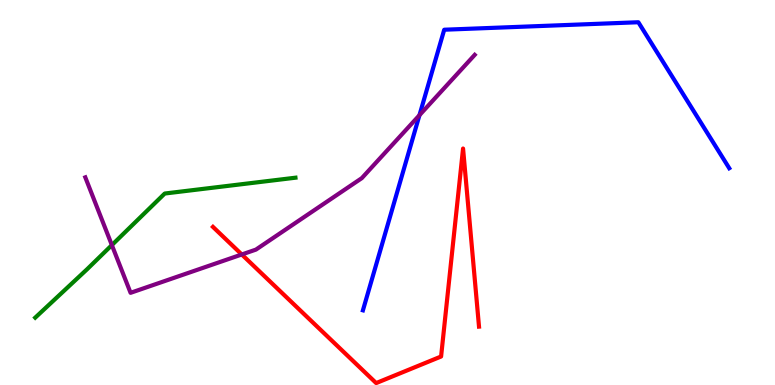[{'lines': ['blue', 'red'], 'intersections': []}, {'lines': ['green', 'red'], 'intersections': []}, {'lines': ['purple', 'red'], 'intersections': [{'x': 3.12, 'y': 3.39}]}, {'lines': ['blue', 'green'], 'intersections': []}, {'lines': ['blue', 'purple'], 'intersections': [{'x': 5.41, 'y': 7.01}]}, {'lines': ['green', 'purple'], 'intersections': [{'x': 1.44, 'y': 3.63}]}]